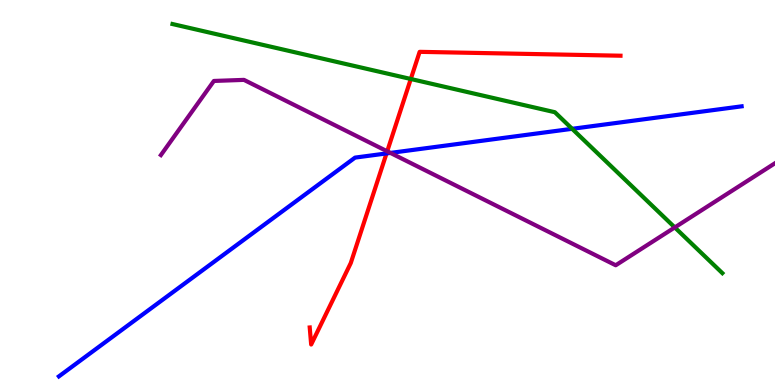[{'lines': ['blue', 'red'], 'intersections': [{'x': 4.99, 'y': 6.01}]}, {'lines': ['green', 'red'], 'intersections': [{'x': 5.3, 'y': 7.95}]}, {'lines': ['purple', 'red'], 'intersections': [{'x': 5.0, 'y': 6.07}]}, {'lines': ['blue', 'green'], 'intersections': [{'x': 7.38, 'y': 6.65}]}, {'lines': ['blue', 'purple'], 'intersections': [{'x': 5.04, 'y': 6.03}]}, {'lines': ['green', 'purple'], 'intersections': [{'x': 8.71, 'y': 4.09}]}]